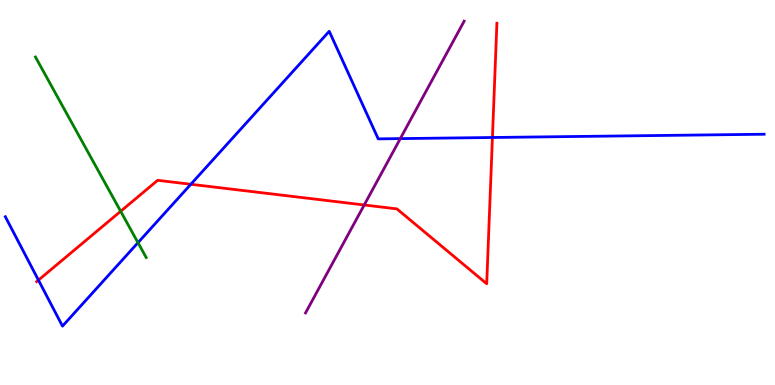[{'lines': ['blue', 'red'], 'intersections': [{'x': 0.496, 'y': 2.72}, {'x': 2.46, 'y': 5.21}, {'x': 6.35, 'y': 6.43}]}, {'lines': ['green', 'red'], 'intersections': [{'x': 1.56, 'y': 4.51}]}, {'lines': ['purple', 'red'], 'intersections': [{'x': 4.7, 'y': 4.68}]}, {'lines': ['blue', 'green'], 'intersections': [{'x': 1.78, 'y': 3.7}]}, {'lines': ['blue', 'purple'], 'intersections': [{'x': 5.17, 'y': 6.4}]}, {'lines': ['green', 'purple'], 'intersections': []}]